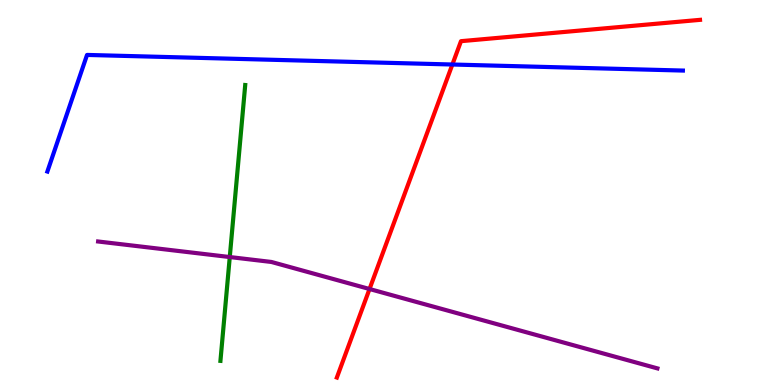[{'lines': ['blue', 'red'], 'intersections': [{'x': 5.84, 'y': 8.32}]}, {'lines': ['green', 'red'], 'intersections': []}, {'lines': ['purple', 'red'], 'intersections': [{'x': 4.77, 'y': 2.49}]}, {'lines': ['blue', 'green'], 'intersections': []}, {'lines': ['blue', 'purple'], 'intersections': []}, {'lines': ['green', 'purple'], 'intersections': [{'x': 2.96, 'y': 3.32}]}]